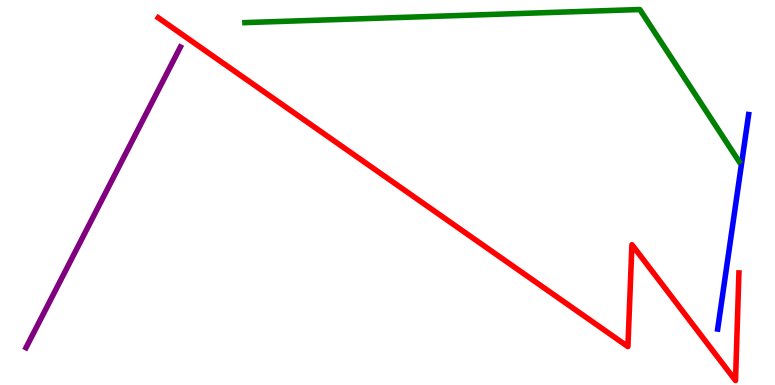[{'lines': ['blue', 'red'], 'intersections': []}, {'lines': ['green', 'red'], 'intersections': []}, {'lines': ['purple', 'red'], 'intersections': []}, {'lines': ['blue', 'green'], 'intersections': []}, {'lines': ['blue', 'purple'], 'intersections': []}, {'lines': ['green', 'purple'], 'intersections': []}]